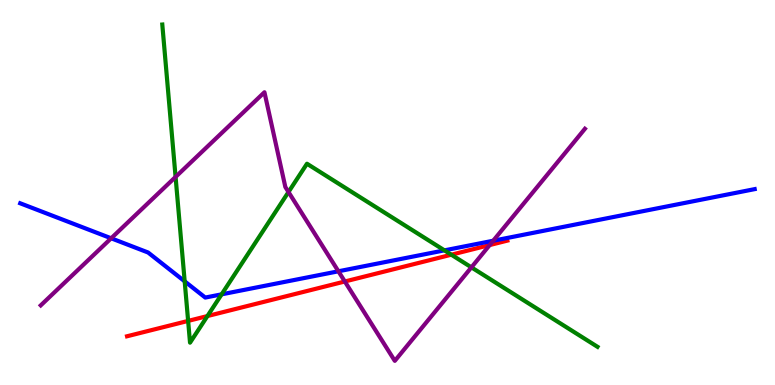[{'lines': ['blue', 'red'], 'intersections': []}, {'lines': ['green', 'red'], 'intersections': [{'x': 2.43, 'y': 1.66}, {'x': 2.68, 'y': 1.79}, {'x': 5.82, 'y': 3.38}]}, {'lines': ['purple', 'red'], 'intersections': [{'x': 4.45, 'y': 2.69}, {'x': 6.32, 'y': 3.63}]}, {'lines': ['blue', 'green'], 'intersections': [{'x': 2.38, 'y': 2.69}, {'x': 2.86, 'y': 2.35}, {'x': 5.73, 'y': 3.5}]}, {'lines': ['blue', 'purple'], 'intersections': [{'x': 1.43, 'y': 3.81}, {'x': 4.37, 'y': 2.95}, {'x': 6.36, 'y': 3.75}]}, {'lines': ['green', 'purple'], 'intersections': [{'x': 2.27, 'y': 5.4}, {'x': 3.72, 'y': 5.01}, {'x': 6.08, 'y': 3.06}]}]